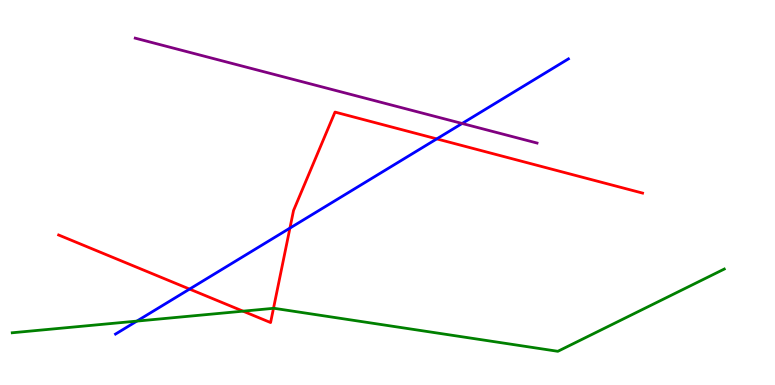[{'lines': ['blue', 'red'], 'intersections': [{'x': 2.45, 'y': 2.49}, {'x': 3.74, 'y': 4.08}, {'x': 5.64, 'y': 6.39}]}, {'lines': ['green', 'red'], 'intersections': [{'x': 3.14, 'y': 1.92}, {'x': 3.53, 'y': 1.99}]}, {'lines': ['purple', 'red'], 'intersections': []}, {'lines': ['blue', 'green'], 'intersections': [{'x': 1.77, 'y': 1.66}]}, {'lines': ['blue', 'purple'], 'intersections': [{'x': 5.96, 'y': 6.79}]}, {'lines': ['green', 'purple'], 'intersections': []}]